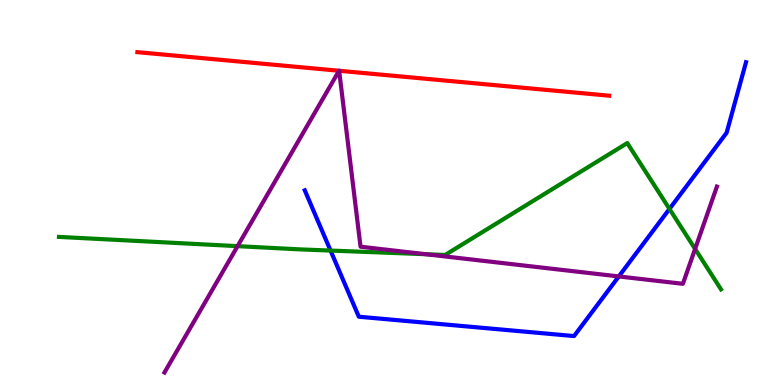[{'lines': ['blue', 'red'], 'intersections': []}, {'lines': ['green', 'red'], 'intersections': []}, {'lines': ['purple', 'red'], 'intersections': [{'x': 4.37, 'y': 8.16}, {'x': 4.38, 'y': 8.16}]}, {'lines': ['blue', 'green'], 'intersections': [{'x': 4.27, 'y': 3.49}, {'x': 8.64, 'y': 4.57}]}, {'lines': ['blue', 'purple'], 'intersections': [{'x': 7.98, 'y': 2.82}]}, {'lines': ['green', 'purple'], 'intersections': [{'x': 3.07, 'y': 3.61}, {'x': 5.49, 'y': 3.4}, {'x': 8.97, 'y': 3.53}]}]